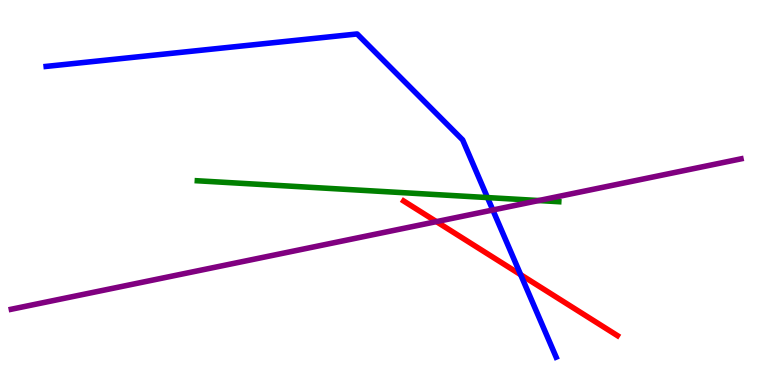[{'lines': ['blue', 'red'], 'intersections': [{'x': 6.72, 'y': 2.87}]}, {'lines': ['green', 'red'], 'intersections': []}, {'lines': ['purple', 'red'], 'intersections': [{'x': 5.63, 'y': 4.24}]}, {'lines': ['blue', 'green'], 'intersections': [{'x': 6.29, 'y': 4.87}]}, {'lines': ['blue', 'purple'], 'intersections': [{'x': 6.36, 'y': 4.55}]}, {'lines': ['green', 'purple'], 'intersections': [{'x': 6.95, 'y': 4.79}]}]